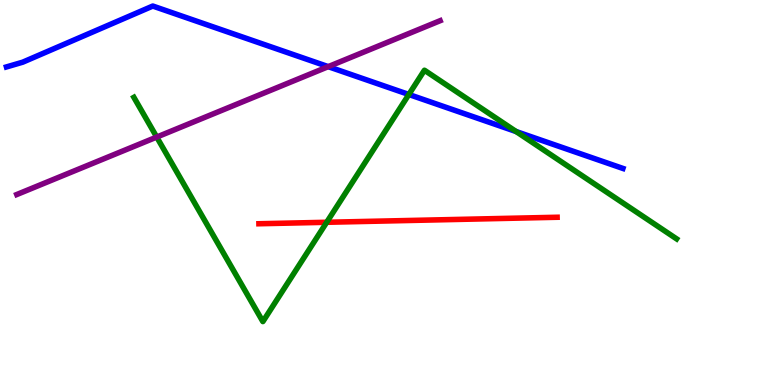[{'lines': ['blue', 'red'], 'intersections': []}, {'lines': ['green', 'red'], 'intersections': [{'x': 4.22, 'y': 4.23}]}, {'lines': ['purple', 'red'], 'intersections': []}, {'lines': ['blue', 'green'], 'intersections': [{'x': 5.28, 'y': 7.55}, {'x': 6.66, 'y': 6.58}]}, {'lines': ['blue', 'purple'], 'intersections': [{'x': 4.24, 'y': 8.27}]}, {'lines': ['green', 'purple'], 'intersections': [{'x': 2.02, 'y': 6.44}]}]